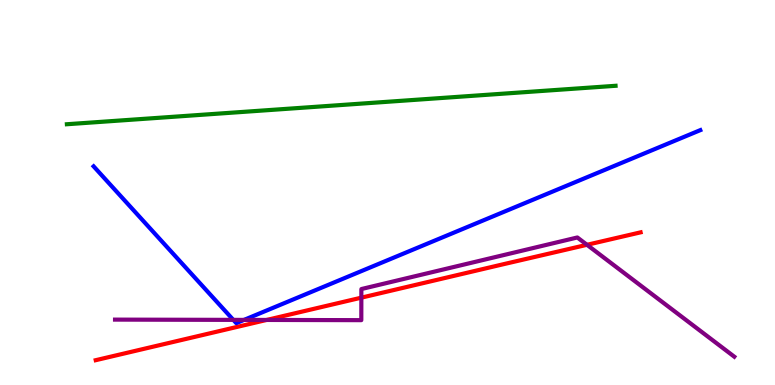[{'lines': ['blue', 'red'], 'intersections': []}, {'lines': ['green', 'red'], 'intersections': []}, {'lines': ['purple', 'red'], 'intersections': [{'x': 3.44, 'y': 1.69}, {'x': 4.66, 'y': 2.27}, {'x': 7.57, 'y': 3.64}]}, {'lines': ['blue', 'green'], 'intersections': []}, {'lines': ['blue', 'purple'], 'intersections': [{'x': 3.01, 'y': 1.69}, {'x': 3.15, 'y': 1.69}]}, {'lines': ['green', 'purple'], 'intersections': []}]